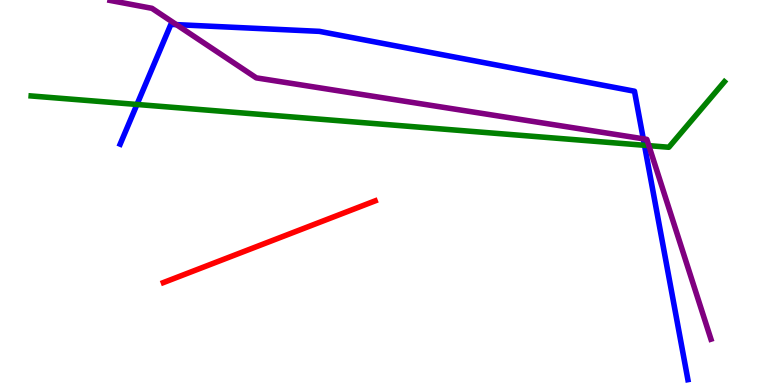[{'lines': ['blue', 'red'], 'intersections': []}, {'lines': ['green', 'red'], 'intersections': []}, {'lines': ['purple', 'red'], 'intersections': []}, {'lines': ['blue', 'green'], 'intersections': [{'x': 1.77, 'y': 7.29}, {'x': 8.32, 'y': 6.23}]}, {'lines': ['blue', 'purple'], 'intersections': [{'x': 2.28, 'y': 9.36}, {'x': 8.3, 'y': 6.39}]}, {'lines': ['green', 'purple'], 'intersections': [{'x': 8.37, 'y': 6.22}]}]